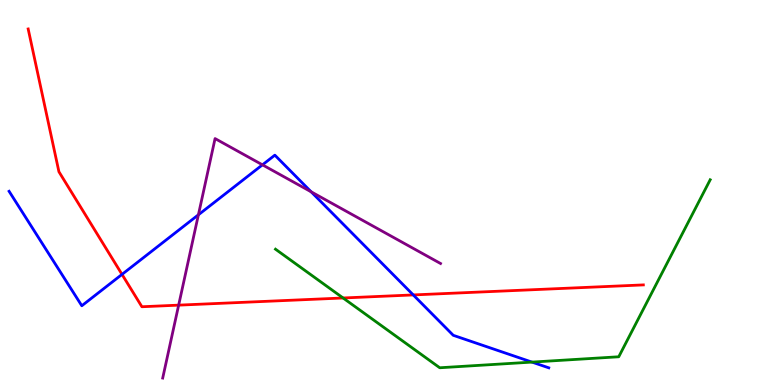[{'lines': ['blue', 'red'], 'intersections': [{'x': 1.57, 'y': 2.87}, {'x': 5.33, 'y': 2.34}]}, {'lines': ['green', 'red'], 'intersections': [{'x': 4.43, 'y': 2.26}]}, {'lines': ['purple', 'red'], 'intersections': [{'x': 2.31, 'y': 2.07}]}, {'lines': ['blue', 'green'], 'intersections': [{'x': 6.86, 'y': 0.595}]}, {'lines': ['blue', 'purple'], 'intersections': [{'x': 2.56, 'y': 4.42}, {'x': 3.39, 'y': 5.72}, {'x': 4.01, 'y': 5.02}]}, {'lines': ['green', 'purple'], 'intersections': []}]